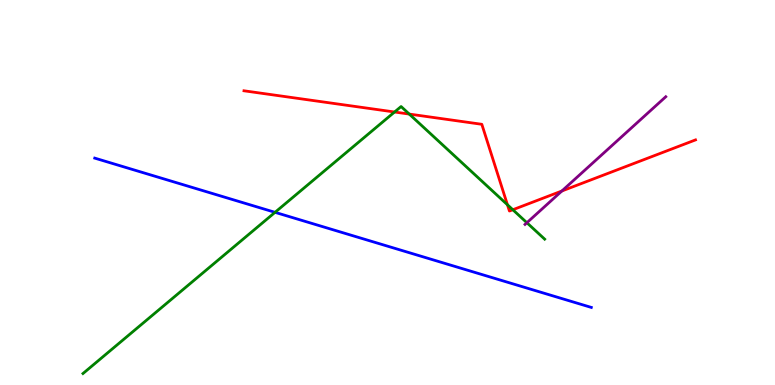[{'lines': ['blue', 'red'], 'intersections': []}, {'lines': ['green', 'red'], 'intersections': [{'x': 5.09, 'y': 7.09}, {'x': 5.28, 'y': 7.04}, {'x': 6.55, 'y': 4.68}, {'x': 6.62, 'y': 4.55}]}, {'lines': ['purple', 'red'], 'intersections': [{'x': 7.25, 'y': 5.04}]}, {'lines': ['blue', 'green'], 'intersections': [{'x': 3.55, 'y': 4.49}]}, {'lines': ['blue', 'purple'], 'intersections': []}, {'lines': ['green', 'purple'], 'intersections': [{'x': 6.8, 'y': 4.22}]}]